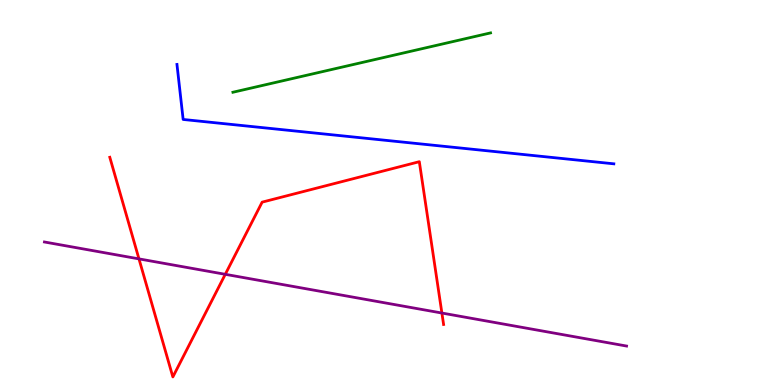[{'lines': ['blue', 'red'], 'intersections': []}, {'lines': ['green', 'red'], 'intersections': []}, {'lines': ['purple', 'red'], 'intersections': [{'x': 1.79, 'y': 3.28}, {'x': 2.91, 'y': 2.88}, {'x': 5.7, 'y': 1.87}]}, {'lines': ['blue', 'green'], 'intersections': []}, {'lines': ['blue', 'purple'], 'intersections': []}, {'lines': ['green', 'purple'], 'intersections': []}]